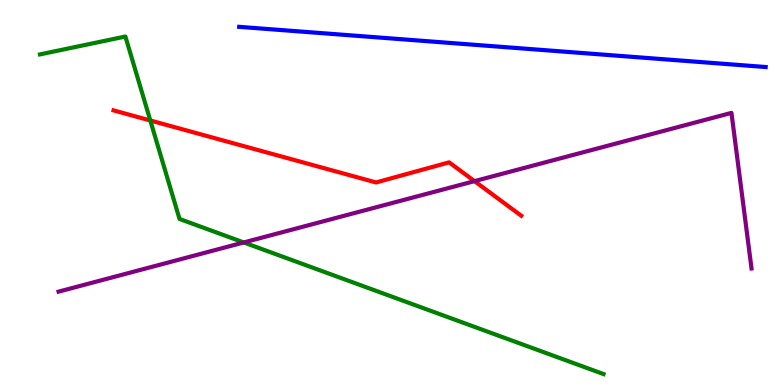[{'lines': ['blue', 'red'], 'intersections': []}, {'lines': ['green', 'red'], 'intersections': [{'x': 1.94, 'y': 6.87}]}, {'lines': ['purple', 'red'], 'intersections': [{'x': 6.12, 'y': 5.3}]}, {'lines': ['blue', 'green'], 'intersections': []}, {'lines': ['blue', 'purple'], 'intersections': []}, {'lines': ['green', 'purple'], 'intersections': [{'x': 3.15, 'y': 3.7}]}]